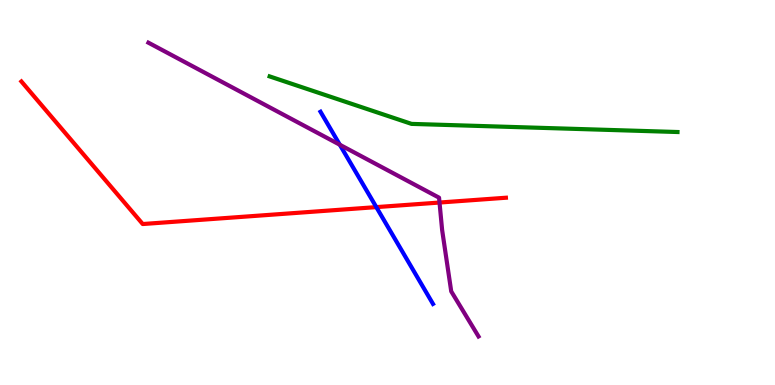[{'lines': ['blue', 'red'], 'intersections': [{'x': 4.86, 'y': 4.62}]}, {'lines': ['green', 'red'], 'intersections': []}, {'lines': ['purple', 'red'], 'intersections': [{'x': 5.67, 'y': 4.74}]}, {'lines': ['blue', 'green'], 'intersections': []}, {'lines': ['blue', 'purple'], 'intersections': [{'x': 4.38, 'y': 6.24}]}, {'lines': ['green', 'purple'], 'intersections': []}]